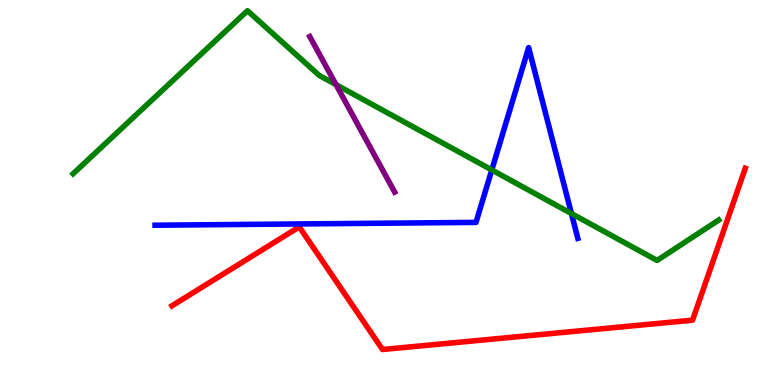[{'lines': ['blue', 'red'], 'intersections': []}, {'lines': ['green', 'red'], 'intersections': []}, {'lines': ['purple', 'red'], 'intersections': []}, {'lines': ['blue', 'green'], 'intersections': [{'x': 6.35, 'y': 5.59}, {'x': 7.37, 'y': 4.45}]}, {'lines': ['blue', 'purple'], 'intersections': []}, {'lines': ['green', 'purple'], 'intersections': [{'x': 4.34, 'y': 7.8}]}]